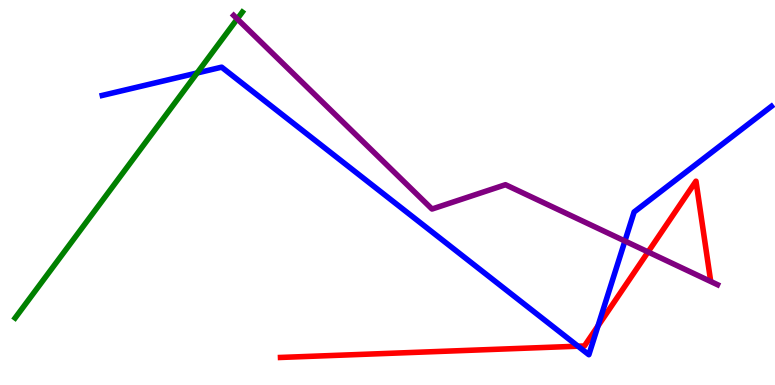[{'lines': ['blue', 'red'], 'intersections': [{'x': 7.46, 'y': 1.01}, {'x': 7.72, 'y': 1.53}]}, {'lines': ['green', 'red'], 'intersections': []}, {'lines': ['purple', 'red'], 'intersections': [{'x': 8.36, 'y': 3.46}]}, {'lines': ['blue', 'green'], 'intersections': [{'x': 2.54, 'y': 8.1}]}, {'lines': ['blue', 'purple'], 'intersections': [{'x': 8.06, 'y': 3.74}]}, {'lines': ['green', 'purple'], 'intersections': [{'x': 3.06, 'y': 9.51}]}]